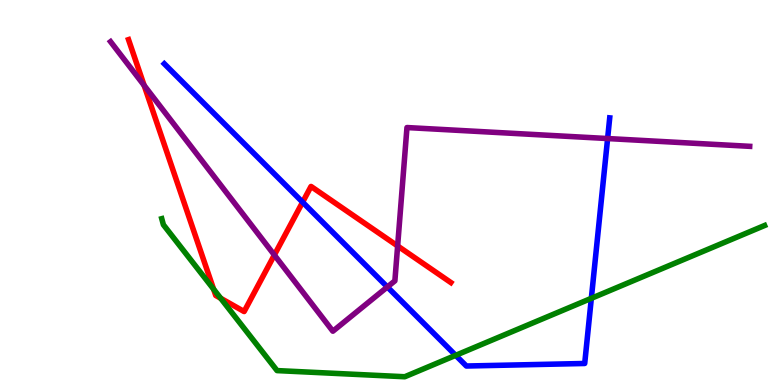[{'lines': ['blue', 'red'], 'intersections': [{'x': 3.9, 'y': 4.75}]}, {'lines': ['green', 'red'], 'intersections': [{'x': 2.76, 'y': 2.49}, {'x': 2.85, 'y': 2.25}]}, {'lines': ['purple', 'red'], 'intersections': [{'x': 1.86, 'y': 7.78}, {'x': 3.54, 'y': 3.38}, {'x': 5.13, 'y': 3.61}]}, {'lines': ['blue', 'green'], 'intersections': [{'x': 5.88, 'y': 0.771}, {'x': 7.63, 'y': 2.25}]}, {'lines': ['blue', 'purple'], 'intersections': [{'x': 5.0, 'y': 2.55}, {'x': 7.84, 'y': 6.4}]}, {'lines': ['green', 'purple'], 'intersections': []}]